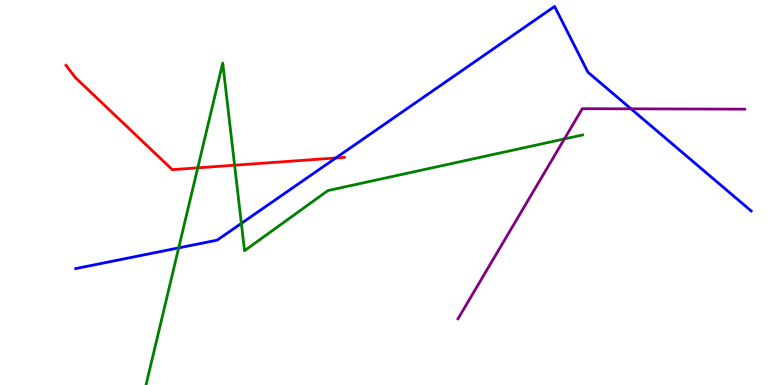[{'lines': ['blue', 'red'], 'intersections': [{'x': 4.33, 'y': 5.9}]}, {'lines': ['green', 'red'], 'intersections': [{'x': 2.55, 'y': 5.64}, {'x': 3.03, 'y': 5.71}]}, {'lines': ['purple', 'red'], 'intersections': []}, {'lines': ['blue', 'green'], 'intersections': [{'x': 2.31, 'y': 3.56}, {'x': 3.11, 'y': 4.2}]}, {'lines': ['blue', 'purple'], 'intersections': [{'x': 8.14, 'y': 7.17}]}, {'lines': ['green', 'purple'], 'intersections': [{'x': 7.28, 'y': 6.39}]}]